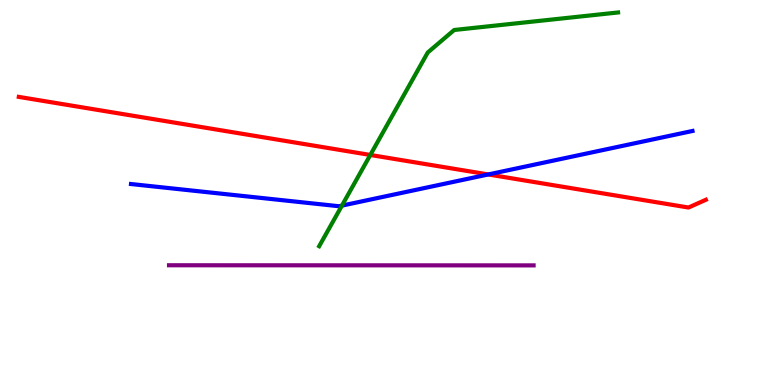[{'lines': ['blue', 'red'], 'intersections': [{'x': 6.3, 'y': 5.47}]}, {'lines': ['green', 'red'], 'intersections': [{'x': 4.78, 'y': 5.97}]}, {'lines': ['purple', 'red'], 'intersections': []}, {'lines': ['blue', 'green'], 'intersections': [{'x': 4.41, 'y': 4.66}]}, {'lines': ['blue', 'purple'], 'intersections': []}, {'lines': ['green', 'purple'], 'intersections': []}]